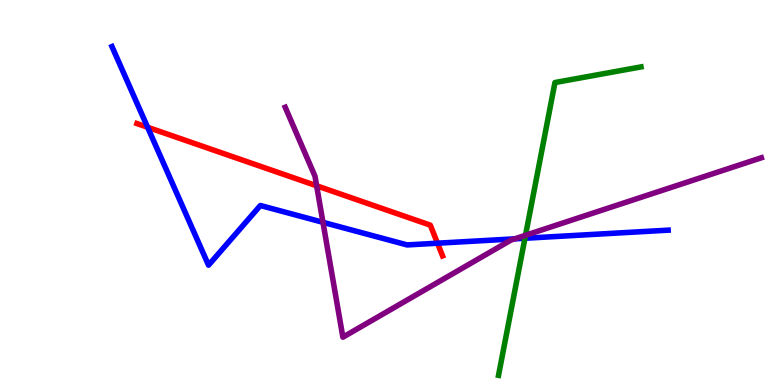[{'lines': ['blue', 'red'], 'intersections': [{'x': 1.9, 'y': 6.69}, {'x': 5.65, 'y': 3.68}]}, {'lines': ['green', 'red'], 'intersections': []}, {'lines': ['purple', 'red'], 'intersections': [{'x': 4.09, 'y': 5.17}]}, {'lines': ['blue', 'green'], 'intersections': [{'x': 6.77, 'y': 3.81}]}, {'lines': ['blue', 'purple'], 'intersections': [{'x': 4.17, 'y': 4.23}, {'x': 6.64, 'y': 3.8}]}, {'lines': ['green', 'purple'], 'intersections': [{'x': 6.78, 'y': 3.89}]}]